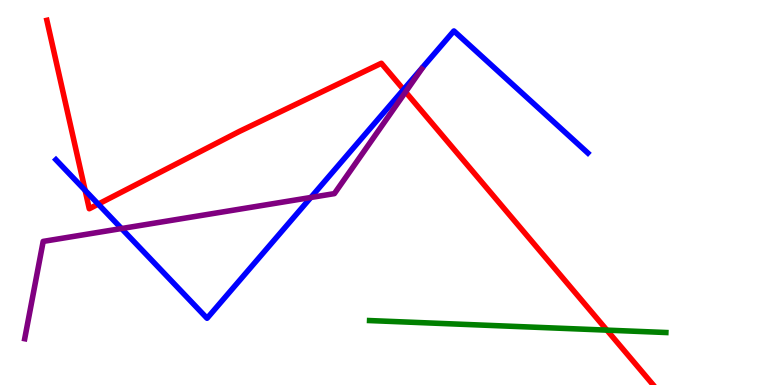[{'lines': ['blue', 'red'], 'intersections': [{'x': 1.1, 'y': 5.06}, {'x': 1.27, 'y': 4.7}, {'x': 5.21, 'y': 7.67}]}, {'lines': ['green', 'red'], 'intersections': [{'x': 7.83, 'y': 1.43}]}, {'lines': ['purple', 'red'], 'intersections': [{'x': 5.23, 'y': 7.61}]}, {'lines': ['blue', 'green'], 'intersections': []}, {'lines': ['blue', 'purple'], 'intersections': [{'x': 1.57, 'y': 4.06}, {'x': 4.01, 'y': 4.87}]}, {'lines': ['green', 'purple'], 'intersections': []}]